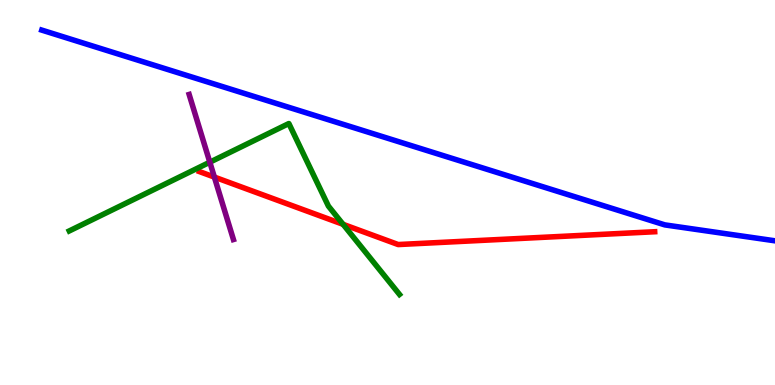[{'lines': ['blue', 'red'], 'intersections': []}, {'lines': ['green', 'red'], 'intersections': [{'x': 4.43, 'y': 4.17}]}, {'lines': ['purple', 'red'], 'intersections': [{'x': 2.77, 'y': 5.4}]}, {'lines': ['blue', 'green'], 'intersections': []}, {'lines': ['blue', 'purple'], 'intersections': []}, {'lines': ['green', 'purple'], 'intersections': [{'x': 2.71, 'y': 5.79}]}]